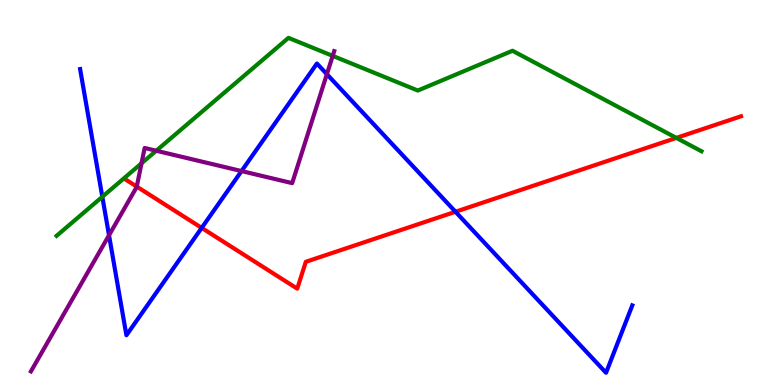[{'lines': ['blue', 'red'], 'intersections': [{'x': 2.6, 'y': 4.08}, {'x': 5.88, 'y': 4.5}]}, {'lines': ['green', 'red'], 'intersections': [{'x': 8.73, 'y': 6.42}]}, {'lines': ['purple', 'red'], 'intersections': [{'x': 1.76, 'y': 5.15}]}, {'lines': ['blue', 'green'], 'intersections': [{'x': 1.32, 'y': 4.89}]}, {'lines': ['blue', 'purple'], 'intersections': [{'x': 1.41, 'y': 3.89}, {'x': 3.12, 'y': 5.56}, {'x': 4.22, 'y': 8.07}]}, {'lines': ['green', 'purple'], 'intersections': [{'x': 1.83, 'y': 5.76}, {'x': 2.02, 'y': 6.08}, {'x': 4.29, 'y': 8.55}]}]